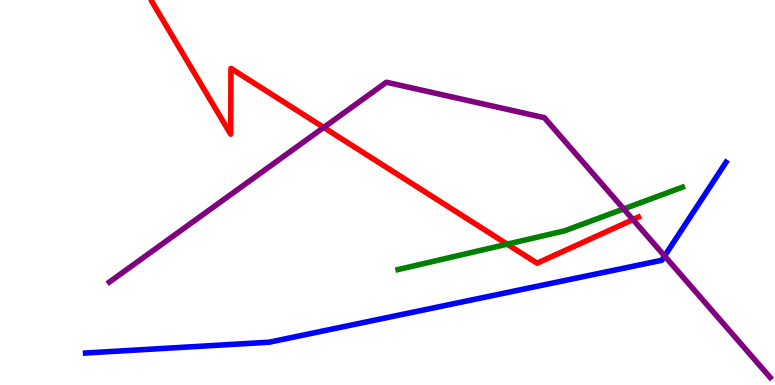[{'lines': ['blue', 'red'], 'intersections': []}, {'lines': ['green', 'red'], 'intersections': [{'x': 6.54, 'y': 3.66}]}, {'lines': ['purple', 'red'], 'intersections': [{'x': 4.18, 'y': 6.69}, {'x': 8.17, 'y': 4.3}]}, {'lines': ['blue', 'green'], 'intersections': []}, {'lines': ['blue', 'purple'], 'intersections': [{'x': 8.58, 'y': 3.35}]}, {'lines': ['green', 'purple'], 'intersections': [{'x': 8.05, 'y': 4.57}]}]